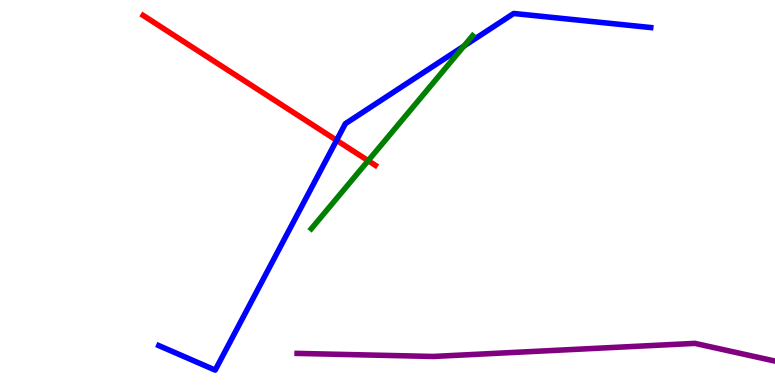[{'lines': ['blue', 'red'], 'intersections': [{'x': 4.34, 'y': 6.36}]}, {'lines': ['green', 'red'], 'intersections': [{'x': 4.75, 'y': 5.83}]}, {'lines': ['purple', 'red'], 'intersections': []}, {'lines': ['blue', 'green'], 'intersections': [{'x': 5.99, 'y': 8.8}]}, {'lines': ['blue', 'purple'], 'intersections': []}, {'lines': ['green', 'purple'], 'intersections': []}]